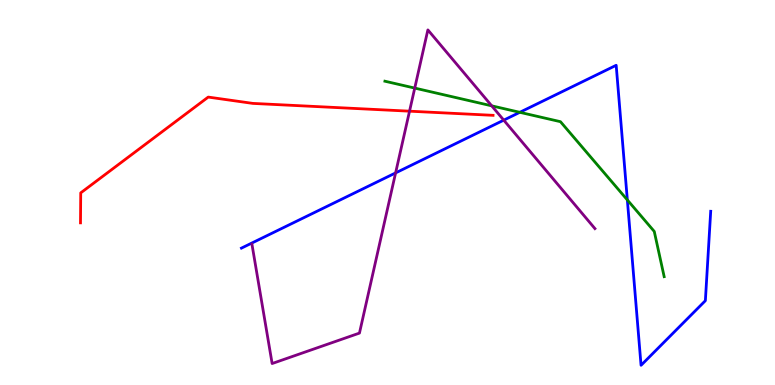[{'lines': ['blue', 'red'], 'intersections': []}, {'lines': ['green', 'red'], 'intersections': []}, {'lines': ['purple', 'red'], 'intersections': [{'x': 5.28, 'y': 7.11}]}, {'lines': ['blue', 'green'], 'intersections': [{'x': 6.71, 'y': 7.08}, {'x': 8.09, 'y': 4.81}]}, {'lines': ['blue', 'purple'], 'intersections': [{'x': 5.1, 'y': 5.51}, {'x': 6.5, 'y': 6.88}]}, {'lines': ['green', 'purple'], 'intersections': [{'x': 5.35, 'y': 7.71}, {'x': 6.34, 'y': 7.25}]}]